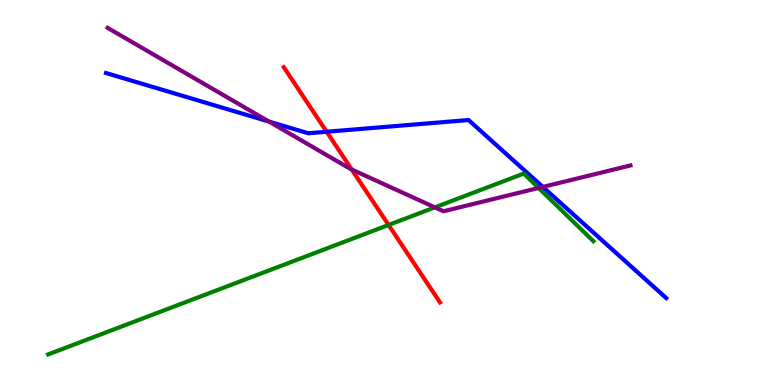[{'lines': ['blue', 'red'], 'intersections': [{'x': 4.21, 'y': 6.58}]}, {'lines': ['green', 'red'], 'intersections': [{'x': 5.01, 'y': 4.16}]}, {'lines': ['purple', 'red'], 'intersections': [{'x': 4.54, 'y': 5.6}]}, {'lines': ['blue', 'green'], 'intersections': []}, {'lines': ['blue', 'purple'], 'intersections': [{'x': 3.47, 'y': 6.84}, {'x': 7.0, 'y': 5.14}]}, {'lines': ['green', 'purple'], 'intersections': [{'x': 5.61, 'y': 4.61}, {'x': 6.95, 'y': 5.12}]}]